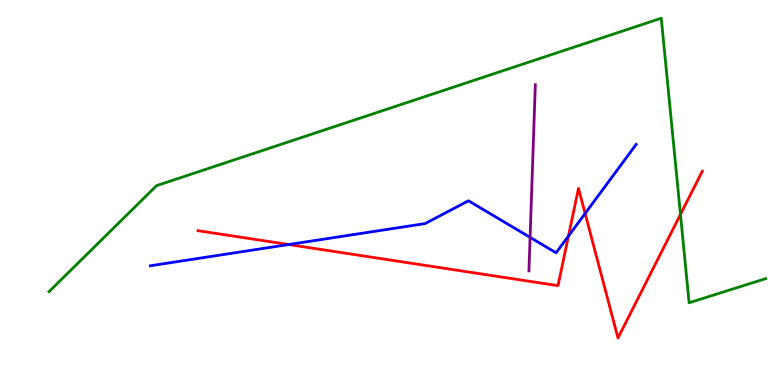[{'lines': ['blue', 'red'], 'intersections': [{'x': 3.72, 'y': 3.65}, {'x': 7.33, 'y': 3.87}, {'x': 7.55, 'y': 4.46}]}, {'lines': ['green', 'red'], 'intersections': [{'x': 8.78, 'y': 4.43}]}, {'lines': ['purple', 'red'], 'intersections': []}, {'lines': ['blue', 'green'], 'intersections': []}, {'lines': ['blue', 'purple'], 'intersections': [{'x': 6.84, 'y': 3.83}]}, {'lines': ['green', 'purple'], 'intersections': []}]